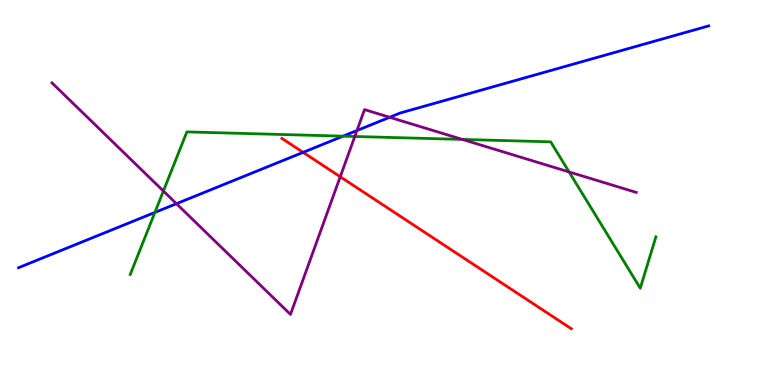[{'lines': ['blue', 'red'], 'intersections': [{'x': 3.91, 'y': 6.04}]}, {'lines': ['green', 'red'], 'intersections': []}, {'lines': ['purple', 'red'], 'intersections': [{'x': 4.39, 'y': 5.41}]}, {'lines': ['blue', 'green'], 'intersections': [{'x': 2.0, 'y': 4.48}, {'x': 4.43, 'y': 6.46}]}, {'lines': ['blue', 'purple'], 'intersections': [{'x': 2.28, 'y': 4.71}, {'x': 4.61, 'y': 6.61}, {'x': 5.03, 'y': 6.95}]}, {'lines': ['green', 'purple'], 'intersections': [{'x': 2.11, 'y': 5.04}, {'x': 4.58, 'y': 6.45}, {'x': 5.97, 'y': 6.38}, {'x': 7.34, 'y': 5.53}]}]